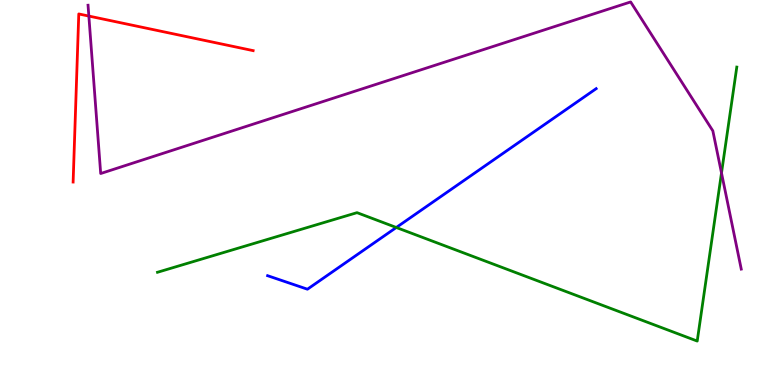[{'lines': ['blue', 'red'], 'intersections': []}, {'lines': ['green', 'red'], 'intersections': []}, {'lines': ['purple', 'red'], 'intersections': [{'x': 1.15, 'y': 9.58}]}, {'lines': ['blue', 'green'], 'intersections': [{'x': 5.11, 'y': 4.09}]}, {'lines': ['blue', 'purple'], 'intersections': []}, {'lines': ['green', 'purple'], 'intersections': [{'x': 9.31, 'y': 5.51}]}]